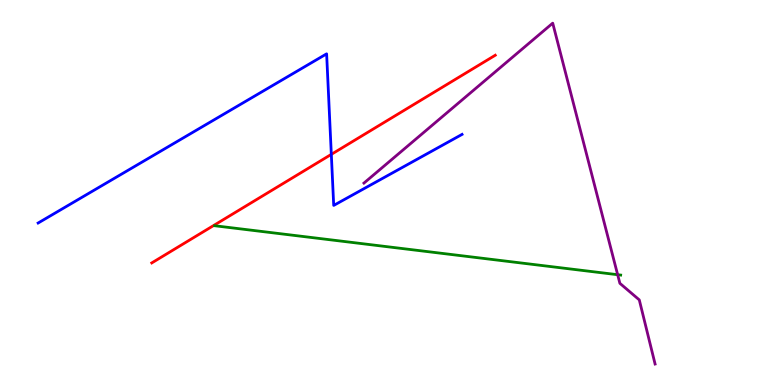[{'lines': ['blue', 'red'], 'intersections': [{'x': 4.28, 'y': 5.99}]}, {'lines': ['green', 'red'], 'intersections': []}, {'lines': ['purple', 'red'], 'intersections': []}, {'lines': ['blue', 'green'], 'intersections': []}, {'lines': ['blue', 'purple'], 'intersections': []}, {'lines': ['green', 'purple'], 'intersections': [{'x': 7.97, 'y': 2.86}]}]